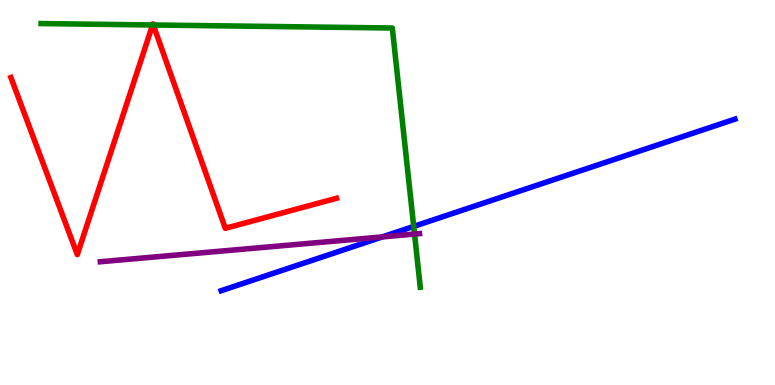[{'lines': ['blue', 'red'], 'intersections': []}, {'lines': ['green', 'red'], 'intersections': [{'x': 1.97, 'y': 9.35}, {'x': 1.98, 'y': 9.35}]}, {'lines': ['purple', 'red'], 'intersections': []}, {'lines': ['blue', 'green'], 'intersections': [{'x': 5.34, 'y': 4.12}]}, {'lines': ['blue', 'purple'], 'intersections': [{'x': 4.93, 'y': 3.85}]}, {'lines': ['green', 'purple'], 'intersections': [{'x': 5.35, 'y': 3.92}]}]